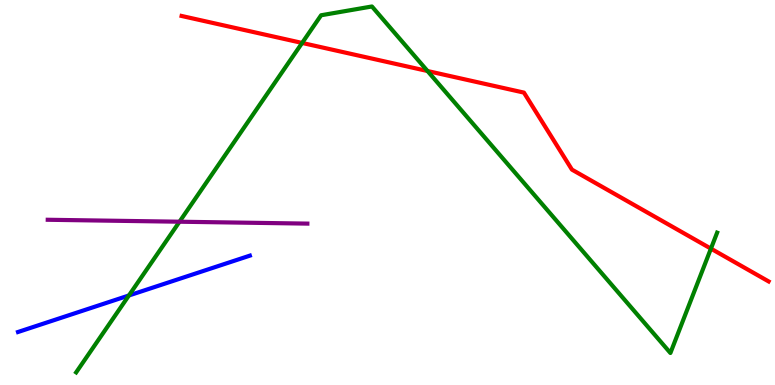[{'lines': ['blue', 'red'], 'intersections': []}, {'lines': ['green', 'red'], 'intersections': [{'x': 3.9, 'y': 8.88}, {'x': 5.52, 'y': 8.16}, {'x': 9.17, 'y': 3.54}]}, {'lines': ['purple', 'red'], 'intersections': []}, {'lines': ['blue', 'green'], 'intersections': [{'x': 1.66, 'y': 2.33}]}, {'lines': ['blue', 'purple'], 'intersections': []}, {'lines': ['green', 'purple'], 'intersections': [{'x': 2.32, 'y': 4.24}]}]